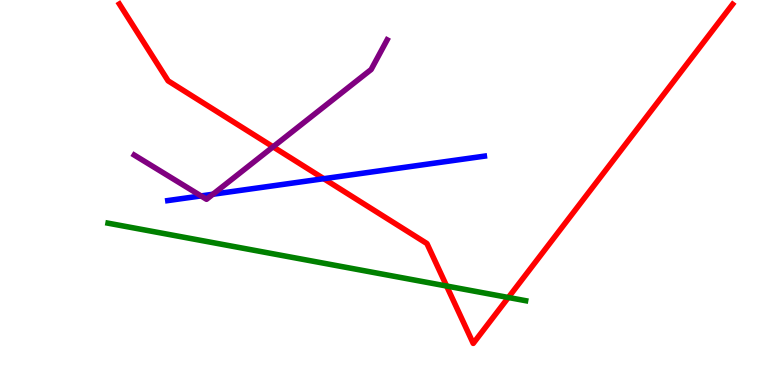[{'lines': ['blue', 'red'], 'intersections': [{'x': 4.18, 'y': 5.36}]}, {'lines': ['green', 'red'], 'intersections': [{'x': 5.76, 'y': 2.57}, {'x': 6.56, 'y': 2.27}]}, {'lines': ['purple', 'red'], 'intersections': [{'x': 3.52, 'y': 6.19}]}, {'lines': ['blue', 'green'], 'intersections': []}, {'lines': ['blue', 'purple'], 'intersections': [{'x': 2.59, 'y': 4.91}, {'x': 2.75, 'y': 4.95}]}, {'lines': ['green', 'purple'], 'intersections': []}]